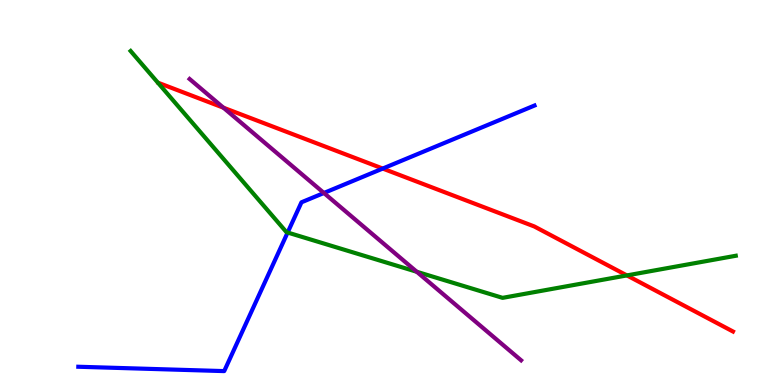[{'lines': ['blue', 'red'], 'intersections': [{'x': 4.94, 'y': 5.62}]}, {'lines': ['green', 'red'], 'intersections': [{'x': 8.09, 'y': 2.85}]}, {'lines': ['purple', 'red'], 'intersections': [{'x': 2.88, 'y': 7.2}]}, {'lines': ['blue', 'green'], 'intersections': [{'x': 3.71, 'y': 3.96}]}, {'lines': ['blue', 'purple'], 'intersections': [{'x': 4.18, 'y': 4.99}]}, {'lines': ['green', 'purple'], 'intersections': [{'x': 5.38, 'y': 2.94}]}]